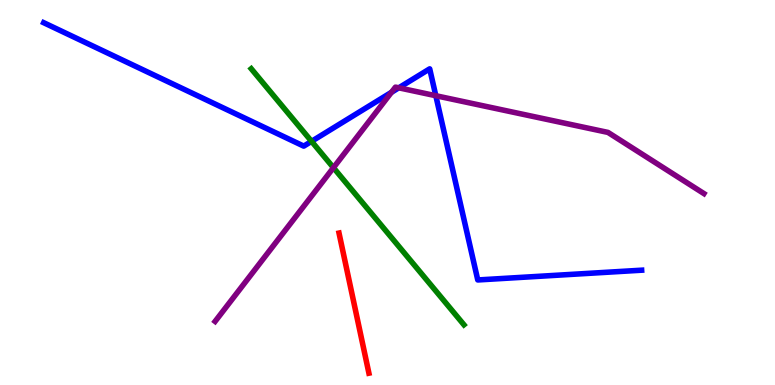[{'lines': ['blue', 'red'], 'intersections': []}, {'lines': ['green', 'red'], 'intersections': []}, {'lines': ['purple', 'red'], 'intersections': []}, {'lines': ['blue', 'green'], 'intersections': [{'x': 4.02, 'y': 6.33}]}, {'lines': ['blue', 'purple'], 'intersections': [{'x': 5.05, 'y': 7.6}, {'x': 5.15, 'y': 7.72}, {'x': 5.62, 'y': 7.51}]}, {'lines': ['green', 'purple'], 'intersections': [{'x': 4.3, 'y': 5.64}]}]